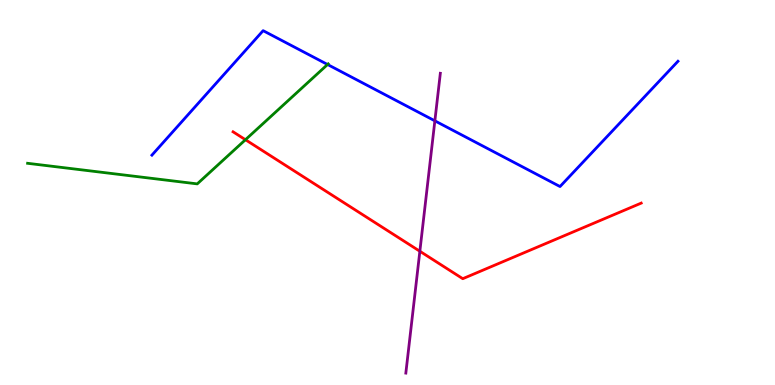[{'lines': ['blue', 'red'], 'intersections': []}, {'lines': ['green', 'red'], 'intersections': [{'x': 3.17, 'y': 6.37}]}, {'lines': ['purple', 'red'], 'intersections': [{'x': 5.42, 'y': 3.47}]}, {'lines': ['blue', 'green'], 'intersections': [{'x': 4.23, 'y': 8.32}]}, {'lines': ['blue', 'purple'], 'intersections': [{'x': 5.61, 'y': 6.86}]}, {'lines': ['green', 'purple'], 'intersections': []}]